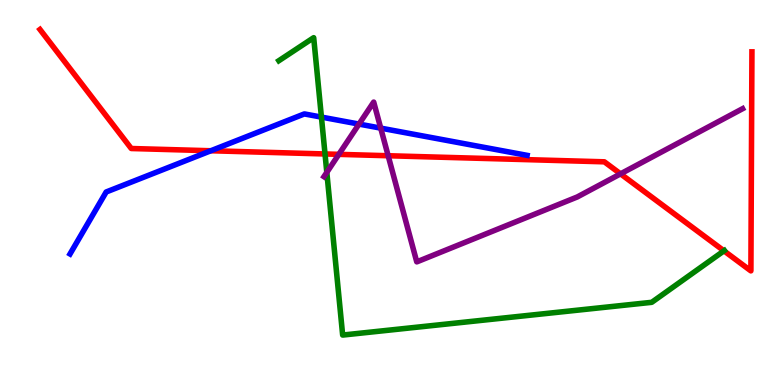[{'lines': ['blue', 'red'], 'intersections': [{'x': 2.72, 'y': 6.08}]}, {'lines': ['green', 'red'], 'intersections': [{'x': 4.19, 'y': 6.0}, {'x': 9.34, 'y': 3.48}]}, {'lines': ['purple', 'red'], 'intersections': [{'x': 4.37, 'y': 5.99}, {'x': 5.01, 'y': 5.95}, {'x': 8.01, 'y': 5.48}]}, {'lines': ['blue', 'green'], 'intersections': [{'x': 4.15, 'y': 6.96}]}, {'lines': ['blue', 'purple'], 'intersections': [{'x': 4.63, 'y': 6.78}, {'x': 4.91, 'y': 6.67}]}, {'lines': ['green', 'purple'], 'intersections': [{'x': 4.22, 'y': 5.52}]}]